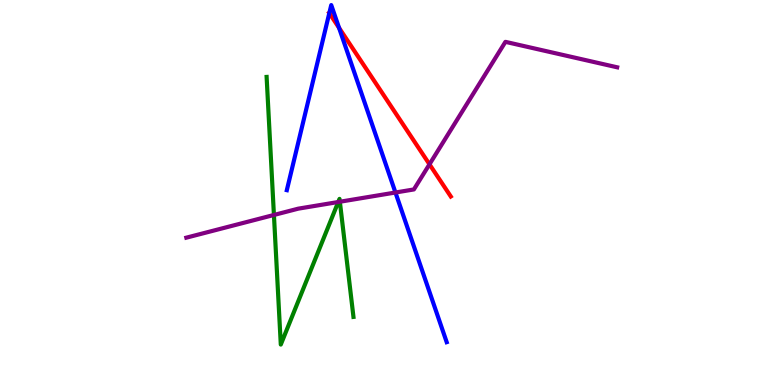[{'lines': ['blue', 'red'], 'intersections': [{'x': 4.25, 'y': 9.66}, {'x': 4.37, 'y': 9.28}]}, {'lines': ['green', 'red'], 'intersections': []}, {'lines': ['purple', 'red'], 'intersections': [{'x': 5.54, 'y': 5.73}]}, {'lines': ['blue', 'green'], 'intersections': []}, {'lines': ['blue', 'purple'], 'intersections': [{'x': 5.1, 'y': 5.0}]}, {'lines': ['green', 'purple'], 'intersections': [{'x': 3.53, 'y': 4.42}, {'x': 4.36, 'y': 4.75}, {'x': 4.39, 'y': 4.76}]}]